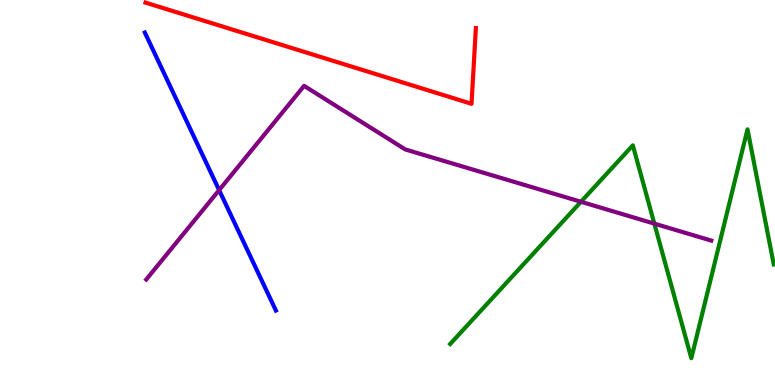[{'lines': ['blue', 'red'], 'intersections': []}, {'lines': ['green', 'red'], 'intersections': []}, {'lines': ['purple', 'red'], 'intersections': []}, {'lines': ['blue', 'green'], 'intersections': []}, {'lines': ['blue', 'purple'], 'intersections': [{'x': 2.83, 'y': 5.06}]}, {'lines': ['green', 'purple'], 'intersections': [{'x': 7.5, 'y': 4.76}, {'x': 8.44, 'y': 4.19}]}]